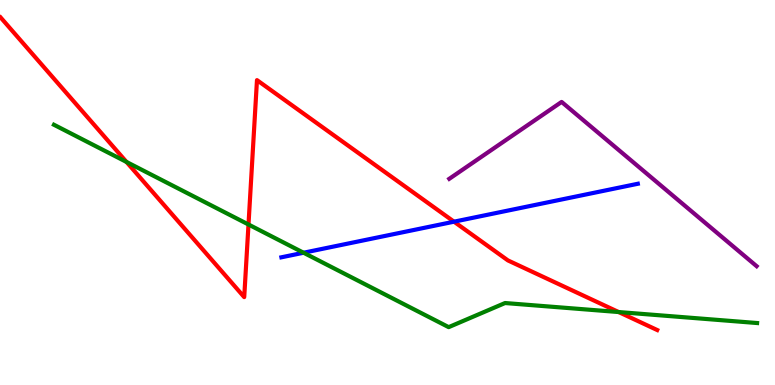[{'lines': ['blue', 'red'], 'intersections': [{'x': 5.86, 'y': 4.24}]}, {'lines': ['green', 'red'], 'intersections': [{'x': 1.63, 'y': 5.79}, {'x': 3.21, 'y': 4.17}, {'x': 7.98, 'y': 1.89}]}, {'lines': ['purple', 'red'], 'intersections': []}, {'lines': ['blue', 'green'], 'intersections': [{'x': 3.92, 'y': 3.44}]}, {'lines': ['blue', 'purple'], 'intersections': []}, {'lines': ['green', 'purple'], 'intersections': []}]